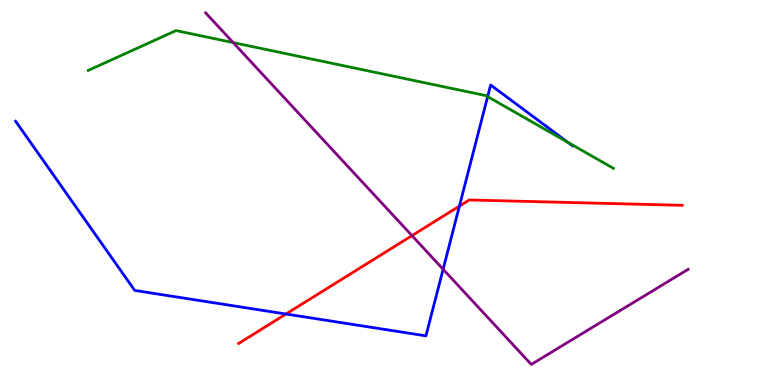[{'lines': ['blue', 'red'], 'intersections': [{'x': 3.69, 'y': 1.84}, {'x': 5.93, 'y': 4.65}]}, {'lines': ['green', 'red'], 'intersections': []}, {'lines': ['purple', 'red'], 'intersections': [{'x': 5.32, 'y': 3.88}]}, {'lines': ['blue', 'green'], 'intersections': [{'x': 6.29, 'y': 7.49}, {'x': 7.33, 'y': 6.3}]}, {'lines': ['blue', 'purple'], 'intersections': [{'x': 5.72, 'y': 3.01}]}, {'lines': ['green', 'purple'], 'intersections': [{'x': 3.01, 'y': 8.89}]}]